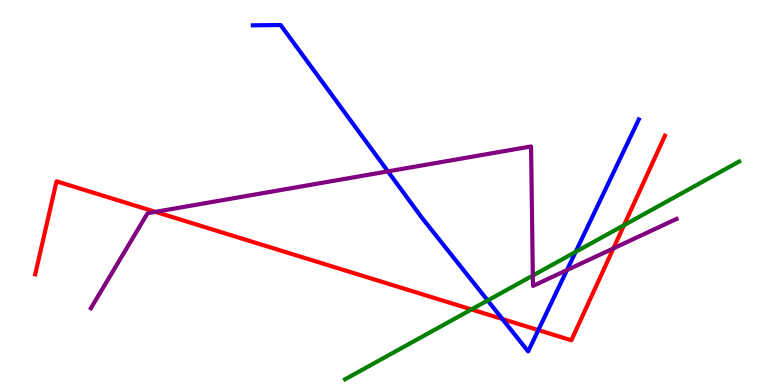[{'lines': ['blue', 'red'], 'intersections': [{'x': 6.48, 'y': 1.71}, {'x': 6.95, 'y': 1.43}]}, {'lines': ['green', 'red'], 'intersections': [{'x': 6.08, 'y': 1.96}, {'x': 8.05, 'y': 4.15}]}, {'lines': ['purple', 'red'], 'intersections': [{'x': 2.01, 'y': 4.5}, {'x': 7.91, 'y': 3.55}]}, {'lines': ['blue', 'green'], 'intersections': [{'x': 6.29, 'y': 2.2}, {'x': 7.43, 'y': 3.46}]}, {'lines': ['blue', 'purple'], 'intersections': [{'x': 5.01, 'y': 5.55}, {'x': 7.32, 'y': 2.99}]}, {'lines': ['green', 'purple'], 'intersections': [{'x': 6.88, 'y': 2.84}]}]